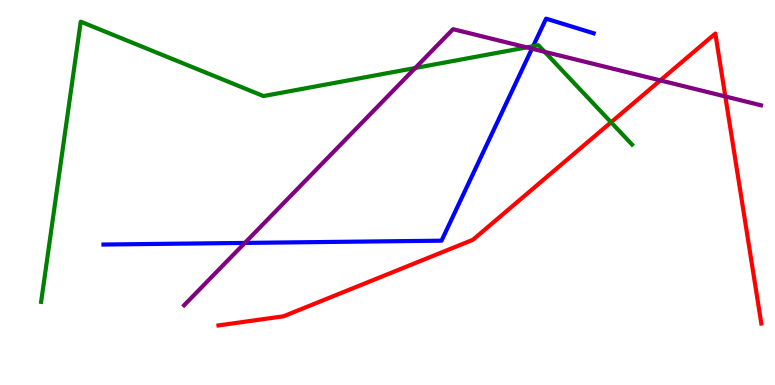[{'lines': ['blue', 'red'], 'intersections': []}, {'lines': ['green', 'red'], 'intersections': [{'x': 7.88, 'y': 6.82}]}, {'lines': ['purple', 'red'], 'intersections': [{'x': 8.52, 'y': 7.91}, {'x': 9.36, 'y': 7.49}]}, {'lines': ['blue', 'green'], 'intersections': [{'x': 6.88, 'y': 8.8}]}, {'lines': ['blue', 'purple'], 'intersections': [{'x': 3.16, 'y': 3.69}, {'x': 6.86, 'y': 8.74}]}, {'lines': ['green', 'purple'], 'intersections': [{'x': 5.36, 'y': 8.23}, {'x': 6.8, 'y': 8.77}, {'x': 7.03, 'y': 8.65}]}]